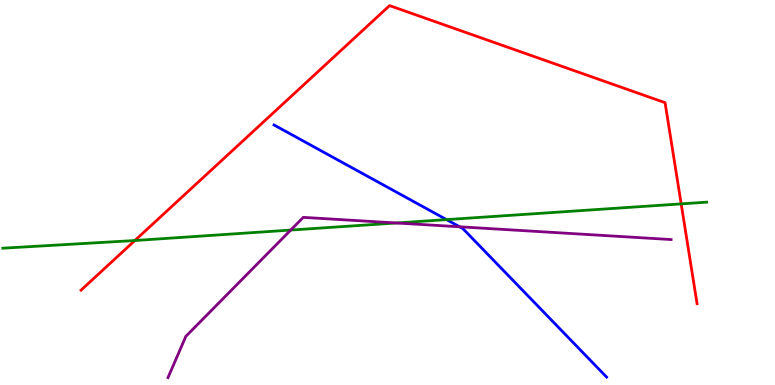[{'lines': ['blue', 'red'], 'intersections': []}, {'lines': ['green', 'red'], 'intersections': [{'x': 1.74, 'y': 3.75}, {'x': 8.79, 'y': 4.7}]}, {'lines': ['purple', 'red'], 'intersections': []}, {'lines': ['blue', 'green'], 'intersections': [{'x': 5.76, 'y': 4.3}]}, {'lines': ['blue', 'purple'], 'intersections': [{'x': 5.93, 'y': 4.11}]}, {'lines': ['green', 'purple'], 'intersections': [{'x': 3.75, 'y': 4.02}, {'x': 5.11, 'y': 4.21}]}]